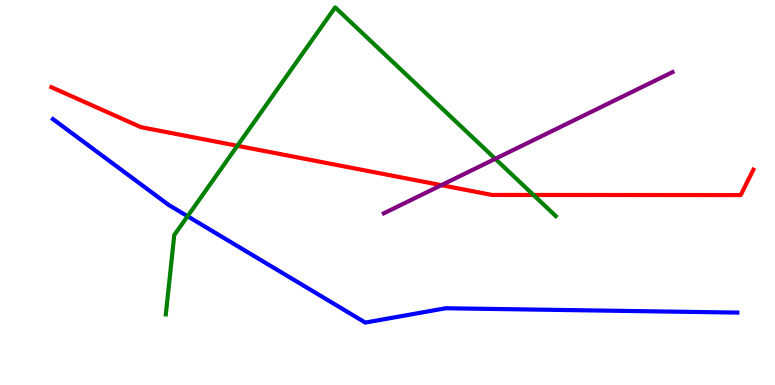[{'lines': ['blue', 'red'], 'intersections': []}, {'lines': ['green', 'red'], 'intersections': [{'x': 3.06, 'y': 6.21}, {'x': 6.88, 'y': 4.94}]}, {'lines': ['purple', 'red'], 'intersections': [{'x': 5.69, 'y': 5.19}]}, {'lines': ['blue', 'green'], 'intersections': [{'x': 2.42, 'y': 4.38}]}, {'lines': ['blue', 'purple'], 'intersections': []}, {'lines': ['green', 'purple'], 'intersections': [{'x': 6.39, 'y': 5.88}]}]